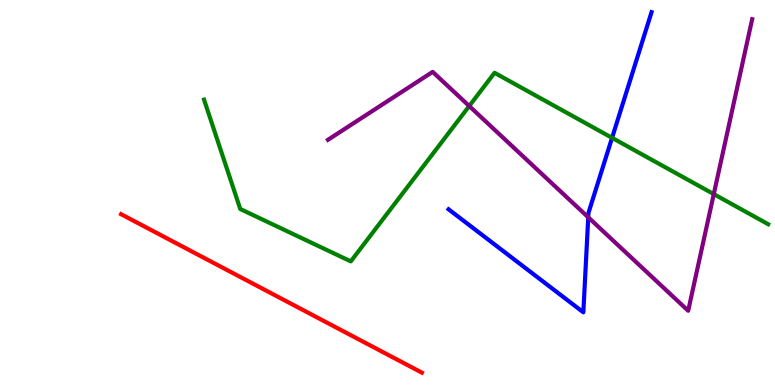[{'lines': ['blue', 'red'], 'intersections': []}, {'lines': ['green', 'red'], 'intersections': []}, {'lines': ['purple', 'red'], 'intersections': []}, {'lines': ['blue', 'green'], 'intersections': [{'x': 7.9, 'y': 6.42}]}, {'lines': ['blue', 'purple'], 'intersections': [{'x': 7.59, 'y': 4.36}]}, {'lines': ['green', 'purple'], 'intersections': [{'x': 6.05, 'y': 7.25}, {'x': 9.21, 'y': 4.96}]}]